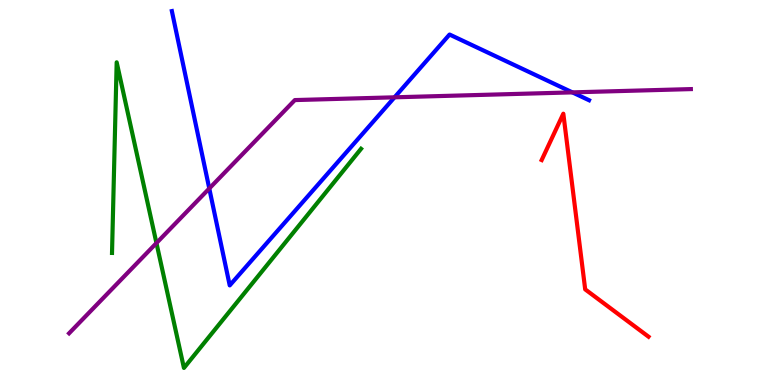[{'lines': ['blue', 'red'], 'intersections': []}, {'lines': ['green', 'red'], 'intersections': []}, {'lines': ['purple', 'red'], 'intersections': []}, {'lines': ['blue', 'green'], 'intersections': []}, {'lines': ['blue', 'purple'], 'intersections': [{'x': 2.7, 'y': 5.1}, {'x': 5.09, 'y': 7.47}, {'x': 7.39, 'y': 7.6}]}, {'lines': ['green', 'purple'], 'intersections': [{'x': 2.02, 'y': 3.69}]}]